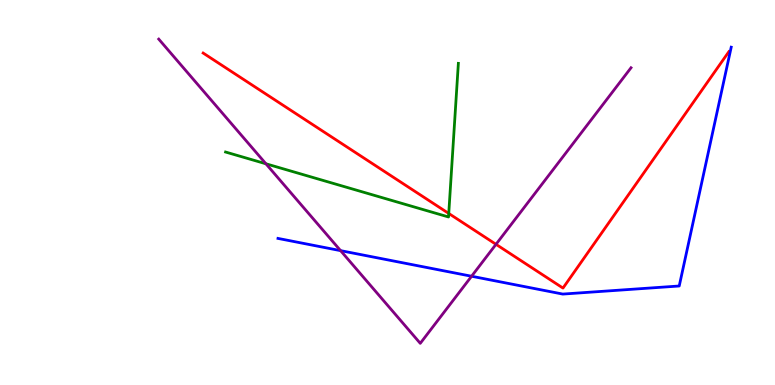[{'lines': ['blue', 'red'], 'intersections': []}, {'lines': ['green', 'red'], 'intersections': [{'x': 5.79, 'y': 4.46}]}, {'lines': ['purple', 'red'], 'intersections': [{'x': 6.4, 'y': 3.65}]}, {'lines': ['blue', 'green'], 'intersections': []}, {'lines': ['blue', 'purple'], 'intersections': [{'x': 4.39, 'y': 3.49}, {'x': 6.08, 'y': 2.82}]}, {'lines': ['green', 'purple'], 'intersections': [{'x': 3.43, 'y': 5.75}]}]